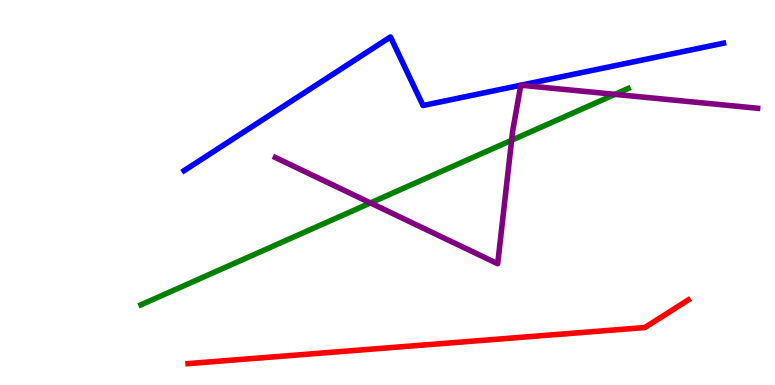[{'lines': ['blue', 'red'], 'intersections': []}, {'lines': ['green', 'red'], 'intersections': []}, {'lines': ['purple', 'red'], 'intersections': []}, {'lines': ['blue', 'green'], 'intersections': []}, {'lines': ['blue', 'purple'], 'intersections': [{'x': 6.72, 'y': 7.79}, {'x': 6.72, 'y': 7.79}]}, {'lines': ['green', 'purple'], 'intersections': [{'x': 4.78, 'y': 4.73}, {'x': 6.6, 'y': 6.36}, {'x': 7.94, 'y': 7.55}]}]